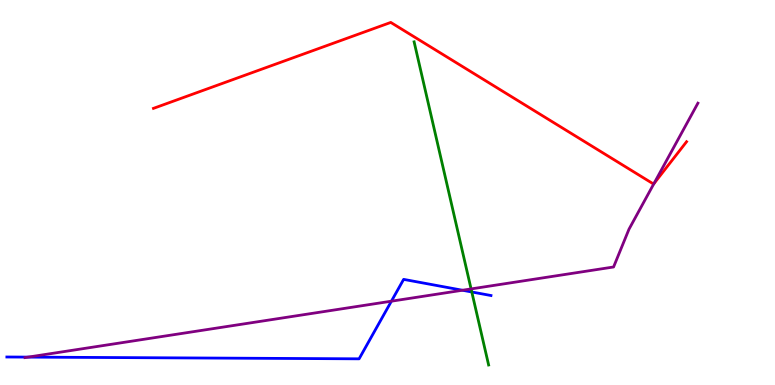[{'lines': ['blue', 'red'], 'intersections': []}, {'lines': ['green', 'red'], 'intersections': []}, {'lines': ['purple', 'red'], 'intersections': [{'x': 8.44, 'y': 5.23}]}, {'lines': ['blue', 'green'], 'intersections': [{'x': 6.09, 'y': 2.42}]}, {'lines': ['blue', 'purple'], 'intersections': [{'x': 0.363, 'y': 0.724}, {'x': 5.05, 'y': 2.18}, {'x': 5.97, 'y': 2.46}]}, {'lines': ['green', 'purple'], 'intersections': [{'x': 6.08, 'y': 2.5}]}]